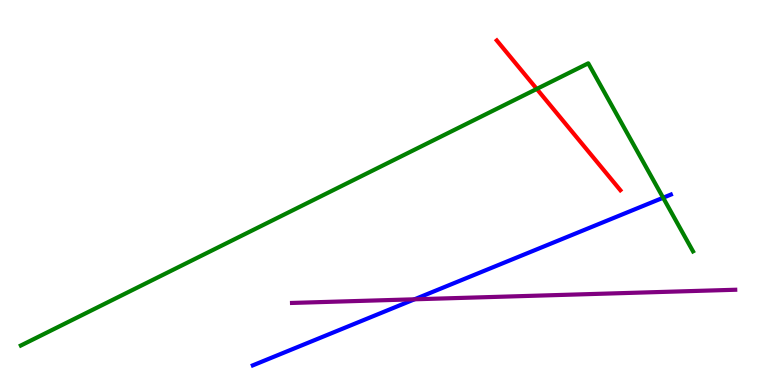[{'lines': ['blue', 'red'], 'intersections': []}, {'lines': ['green', 'red'], 'intersections': [{'x': 6.93, 'y': 7.69}]}, {'lines': ['purple', 'red'], 'intersections': []}, {'lines': ['blue', 'green'], 'intersections': [{'x': 8.56, 'y': 4.86}]}, {'lines': ['blue', 'purple'], 'intersections': [{'x': 5.35, 'y': 2.23}]}, {'lines': ['green', 'purple'], 'intersections': []}]